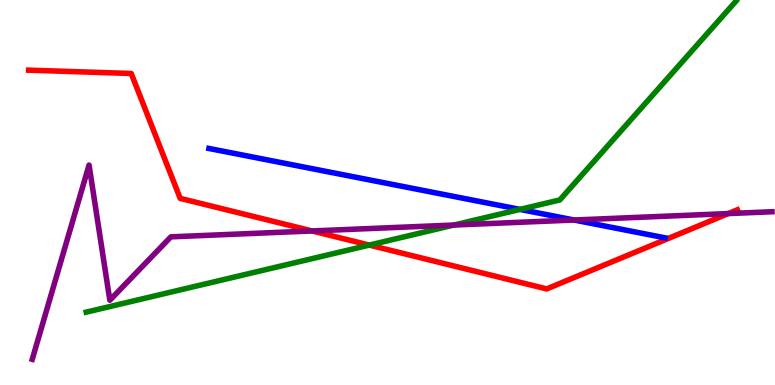[{'lines': ['blue', 'red'], 'intersections': []}, {'lines': ['green', 'red'], 'intersections': [{'x': 4.77, 'y': 3.63}]}, {'lines': ['purple', 'red'], 'intersections': [{'x': 4.03, 'y': 4.0}, {'x': 9.4, 'y': 4.45}]}, {'lines': ['blue', 'green'], 'intersections': [{'x': 6.71, 'y': 4.56}]}, {'lines': ['blue', 'purple'], 'intersections': [{'x': 7.41, 'y': 4.29}]}, {'lines': ['green', 'purple'], 'intersections': [{'x': 5.86, 'y': 4.16}]}]